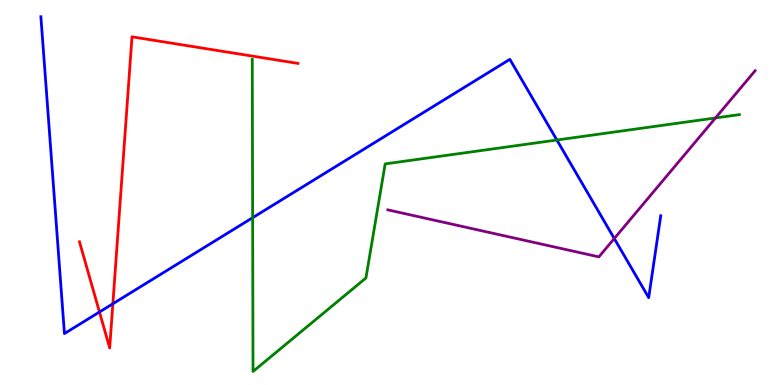[{'lines': ['blue', 'red'], 'intersections': [{'x': 1.28, 'y': 1.9}, {'x': 1.46, 'y': 2.11}]}, {'lines': ['green', 'red'], 'intersections': []}, {'lines': ['purple', 'red'], 'intersections': []}, {'lines': ['blue', 'green'], 'intersections': [{'x': 3.26, 'y': 4.35}, {'x': 7.19, 'y': 6.36}]}, {'lines': ['blue', 'purple'], 'intersections': [{'x': 7.93, 'y': 3.8}]}, {'lines': ['green', 'purple'], 'intersections': [{'x': 9.23, 'y': 6.94}]}]